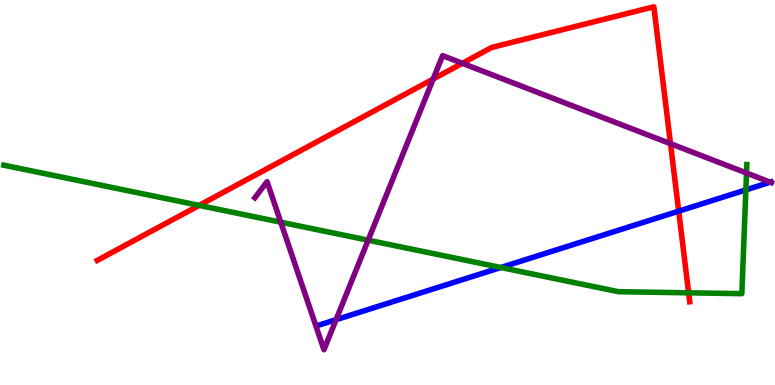[{'lines': ['blue', 'red'], 'intersections': [{'x': 8.76, 'y': 4.52}]}, {'lines': ['green', 'red'], 'intersections': [{'x': 2.57, 'y': 4.66}, {'x': 8.89, 'y': 2.39}]}, {'lines': ['purple', 'red'], 'intersections': [{'x': 5.59, 'y': 7.95}, {'x': 5.97, 'y': 8.36}, {'x': 8.65, 'y': 6.27}]}, {'lines': ['blue', 'green'], 'intersections': [{'x': 6.46, 'y': 3.05}, {'x': 9.62, 'y': 5.07}]}, {'lines': ['blue', 'purple'], 'intersections': [{'x': 4.34, 'y': 1.7}, {'x': 9.94, 'y': 5.27}]}, {'lines': ['green', 'purple'], 'intersections': [{'x': 3.62, 'y': 4.23}, {'x': 4.75, 'y': 3.76}, {'x': 9.63, 'y': 5.51}]}]